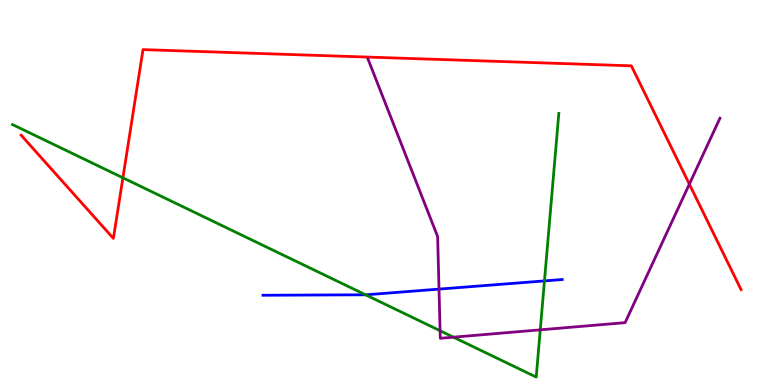[{'lines': ['blue', 'red'], 'intersections': []}, {'lines': ['green', 'red'], 'intersections': [{'x': 1.59, 'y': 5.38}]}, {'lines': ['purple', 'red'], 'intersections': [{'x': 8.89, 'y': 5.22}]}, {'lines': ['blue', 'green'], 'intersections': [{'x': 4.72, 'y': 2.34}, {'x': 7.03, 'y': 2.7}]}, {'lines': ['blue', 'purple'], 'intersections': [{'x': 5.66, 'y': 2.49}]}, {'lines': ['green', 'purple'], 'intersections': [{'x': 5.68, 'y': 1.41}, {'x': 5.85, 'y': 1.24}, {'x': 6.97, 'y': 1.43}]}]